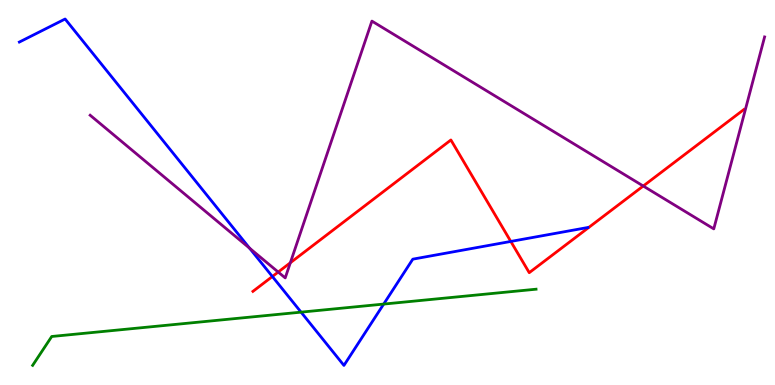[{'lines': ['blue', 'red'], 'intersections': [{'x': 3.51, 'y': 2.82}, {'x': 6.59, 'y': 3.73}]}, {'lines': ['green', 'red'], 'intersections': []}, {'lines': ['purple', 'red'], 'intersections': [{'x': 3.59, 'y': 2.93}, {'x': 3.75, 'y': 3.17}, {'x': 8.3, 'y': 5.17}]}, {'lines': ['blue', 'green'], 'intersections': [{'x': 3.88, 'y': 1.89}, {'x': 4.95, 'y': 2.1}]}, {'lines': ['blue', 'purple'], 'intersections': [{'x': 3.22, 'y': 3.55}]}, {'lines': ['green', 'purple'], 'intersections': []}]